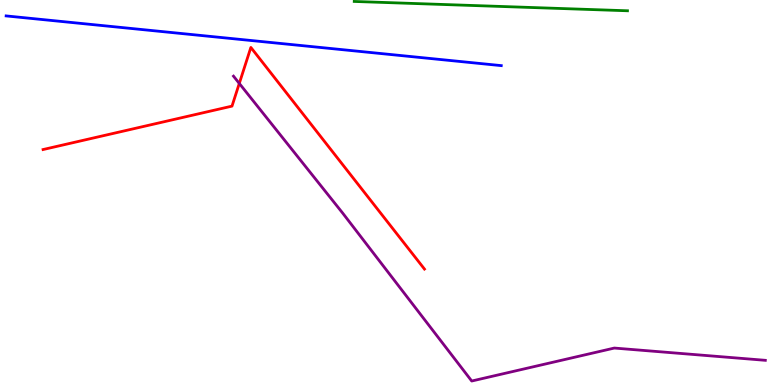[{'lines': ['blue', 'red'], 'intersections': []}, {'lines': ['green', 'red'], 'intersections': []}, {'lines': ['purple', 'red'], 'intersections': [{'x': 3.09, 'y': 7.83}]}, {'lines': ['blue', 'green'], 'intersections': []}, {'lines': ['blue', 'purple'], 'intersections': []}, {'lines': ['green', 'purple'], 'intersections': []}]